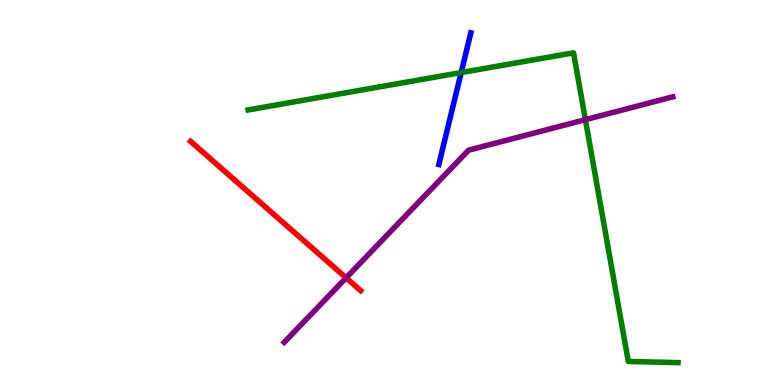[{'lines': ['blue', 'red'], 'intersections': []}, {'lines': ['green', 'red'], 'intersections': []}, {'lines': ['purple', 'red'], 'intersections': [{'x': 4.47, 'y': 2.78}]}, {'lines': ['blue', 'green'], 'intersections': [{'x': 5.95, 'y': 8.12}]}, {'lines': ['blue', 'purple'], 'intersections': []}, {'lines': ['green', 'purple'], 'intersections': [{'x': 7.55, 'y': 6.89}]}]